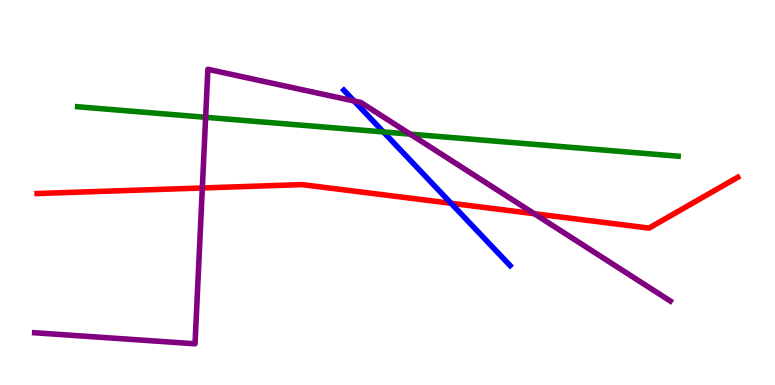[{'lines': ['blue', 'red'], 'intersections': [{'x': 5.82, 'y': 4.72}]}, {'lines': ['green', 'red'], 'intersections': []}, {'lines': ['purple', 'red'], 'intersections': [{'x': 2.61, 'y': 5.12}, {'x': 6.89, 'y': 4.45}]}, {'lines': ['blue', 'green'], 'intersections': [{'x': 4.95, 'y': 6.57}]}, {'lines': ['blue', 'purple'], 'intersections': [{'x': 4.57, 'y': 7.38}]}, {'lines': ['green', 'purple'], 'intersections': [{'x': 2.65, 'y': 6.95}, {'x': 5.29, 'y': 6.52}]}]